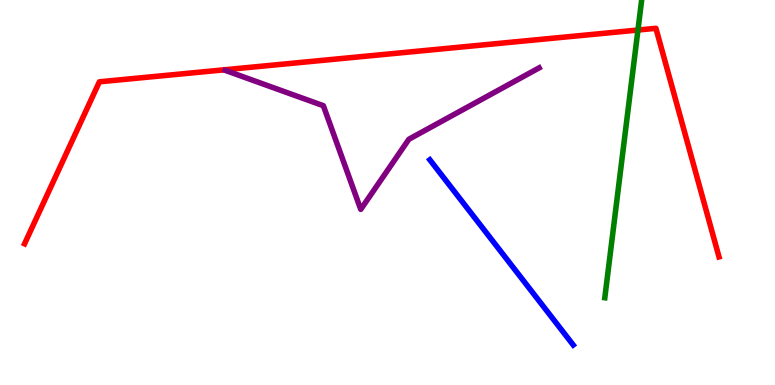[{'lines': ['blue', 'red'], 'intersections': []}, {'lines': ['green', 'red'], 'intersections': [{'x': 8.23, 'y': 9.22}]}, {'lines': ['purple', 'red'], 'intersections': []}, {'lines': ['blue', 'green'], 'intersections': []}, {'lines': ['blue', 'purple'], 'intersections': []}, {'lines': ['green', 'purple'], 'intersections': []}]